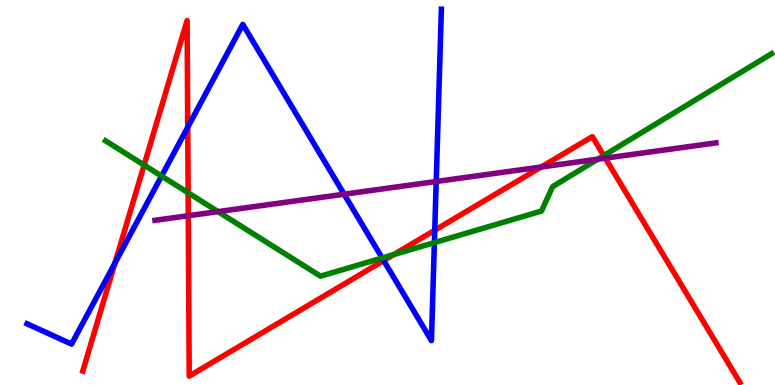[{'lines': ['blue', 'red'], 'intersections': [{'x': 1.48, 'y': 3.16}, {'x': 2.42, 'y': 6.7}, {'x': 4.95, 'y': 3.23}, {'x': 5.61, 'y': 4.02}]}, {'lines': ['green', 'red'], 'intersections': [{'x': 1.86, 'y': 5.71}, {'x': 2.43, 'y': 4.99}, {'x': 5.08, 'y': 3.39}, {'x': 7.79, 'y': 5.96}]}, {'lines': ['purple', 'red'], 'intersections': [{'x': 2.43, 'y': 4.4}, {'x': 6.98, 'y': 5.66}, {'x': 7.81, 'y': 5.89}]}, {'lines': ['blue', 'green'], 'intersections': [{'x': 2.08, 'y': 5.43}, {'x': 4.93, 'y': 3.3}, {'x': 5.6, 'y': 3.7}]}, {'lines': ['blue', 'purple'], 'intersections': [{'x': 4.44, 'y': 4.96}, {'x': 5.63, 'y': 5.29}]}, {'lines': ['green', 'purple'], 'intersections': [{'x': 2.81, 'y': 4.5}, {'x': 7.71, 'y': 5.87}]}]